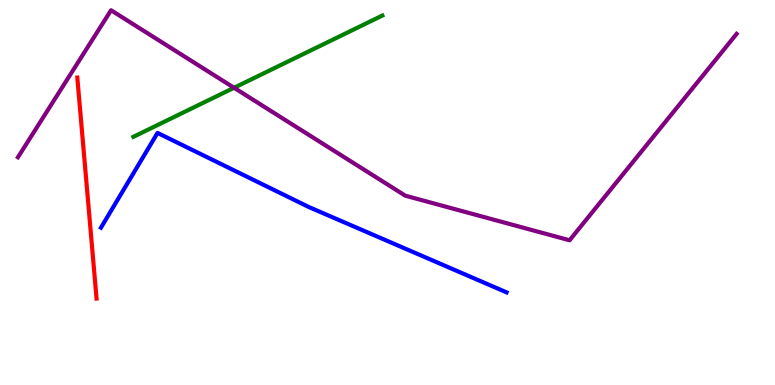[{'lines': ['blue', 'red'], 'intersections': []}, {'lines': ['green', 'red'], 'intersections': []}, {'lines': ['purple', 'red'], 'intersections': []}, {'lines': ['blue', 'green'], 'intersections': []}, {'lines': ['blue', 'purple'], 'intersections': []}, {'lines': ['green', 'purple'], 'intersections': [{'x': 3.02, 'y': 7.72}]}]